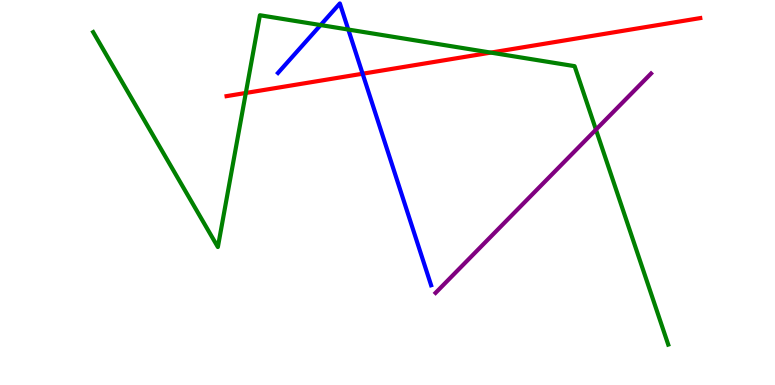[{'lines': ['blue', 'red'], 'intersections': [{'x': 4.68, 'y': 8.09}]}, {'lines': ['green', 'red'], 'intersections': [{'x': 3.17, 'y': 7.59}, {'x': 6.33, 'y': 8.63}]}, {'lines': ['purple', 'red'], 'intersections': []}, {'lines': ['blue', 'green'], 'intersections': [{'x': 4.14, 'y': 9.35}, {'x': 4.49, 'y': 9.23}]}, {'lines': ['blue', 'purple'], 'intersections': []}, {'lines': ['green', 'purple'], 'intersections': [{'x': 7.69, 'y': 6.63}]}]